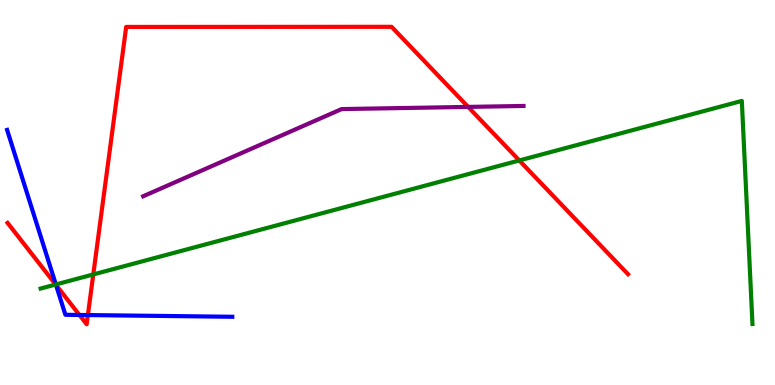[{'lines': ['blue', 'red'], 'intersections': [{'x': 0.722, 'y': 2.6}, {'x': 1.02, 'y': 1.82}, {'x': 1.13, 'y': 1.82}]}, {'lines': ['green', 'red'], 'intersections': [{'x': 0.718, 'y': 2.61}, {'x': 1.2, 'y': 2.87}, {'x': 6.7, 'y': 5.83}]}, {'lines': ['purple', 'red'], 'intersections': [{'x': 6.04, 'y': 7.22}]}, {'lines': ['blue', 'green'], 'intersections': [{'x': 0.721, 'y': 2.61}]}, {'lines': ['blue', 'purple'], 'intersections': []}, {'lines': ['green', 'purple'], 'intersections': []}]